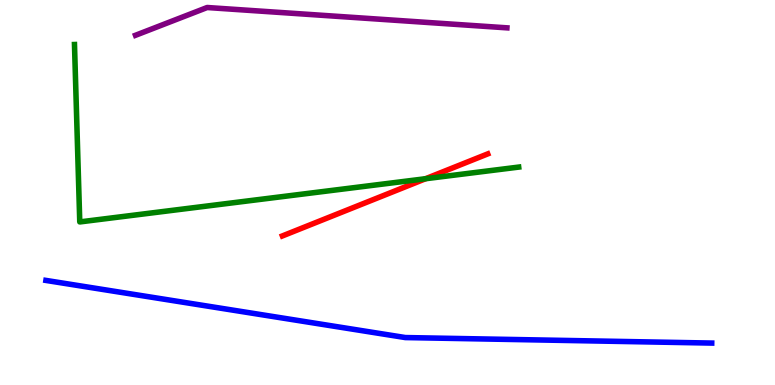[{'lines': ['blue', 'red'], 'intersections': []}, {'lines': ['green', 'red'], 'intersections': [{'x': 5.49, 'y': 5.36}]}, {'lines': ['purple', 'red'], 'intersections': []}, {'lines': ['blue', 'green'], 'intersections': []}, {'lines': ['blue', 'purple'], 'intersections': []}, {'lines': ['green', 'purple'], 'intersections': []}]